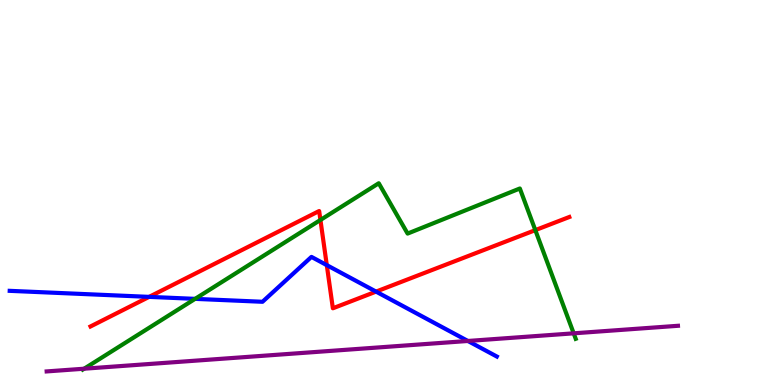[{'lines': ['blue', 'red'], 'intersections': [{'x': 1.92, 'y': 2.29}, {'x': 4.22, 'y': 3.11}, {'x': 4.85, 'y': 2.43}]}, {'lines': ['green', 'red'], 'intersections': [{'x': 4.13, 'y': 4.29}, {'x': 6.91, 'y': 4.02}]}, {'lines': ['purple', 'red'], 'intersections': []}, {'lines': ['blue', 'green'], 'intersections': [{'x': 2.52, 'y': 2.24}]}, {'lines': ['blue', 'purple'], 'intersections': [{'x': 6.04, 'y': 1.14}]}, {'lines': ['green', 'purple'], 'intersections': [{'x': 1.09, 'y': 0.423}, {'x': 7.4, 'y': 1.34}]}]